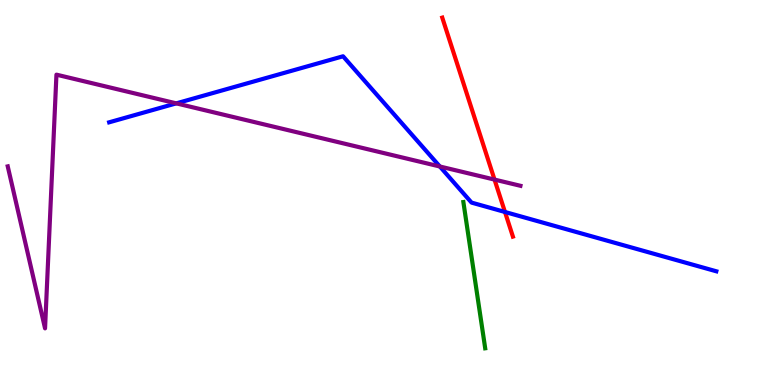[{'lines': ['blue', 'red'], 'intersections': [{'x': 6.52, 'y': 4.49}]}, {'lines': ['green', 'red'], 'intersections': []}, {'lines': ['purple', 'red'], 'intersections': [{'x': 6.38, 'y': 5.34}]}, {'lines': ['blue', 'green'], 'intersections': []}, {'lines': ['blue', 'purple'], 'intersections': [{'x': 2.27, 'y': 7.32}, {'x': 5.68, 'y': 5.68}]}, {'lines': ['green', 'purple'], 'intersections': []}]